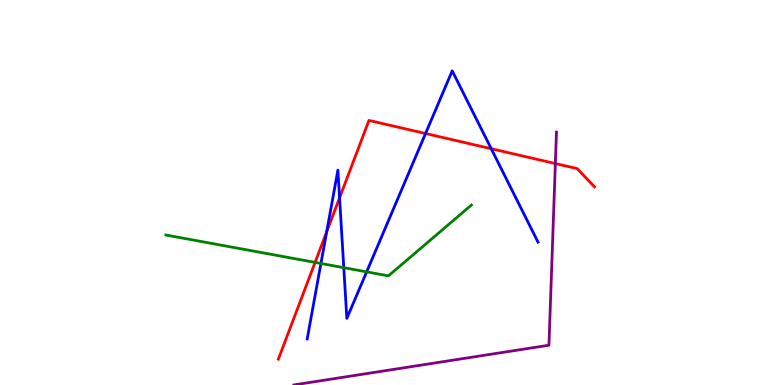[{'lines': ['blue', 'red'], 'intersections': [{'x': 4.22, 'y': 3.98}, {'x': 4.38, 'y': 4.86}, {'x': 5.49, 'y': 6.53}, {'x': 6.34, 'y': 6.14}]}, {'lines': ['green', 'red'], 'intersections': [{'x': 4.07, 'y': 3.18}]}, {'lines': ['purple', 'red'], 'intersections': [{'x': 7.17, 'y': 5.75}]}, {'lines': ['blue', 'green'], 'intersections': [{'x': 4.14, 'y': 3.16}, {'x': 4.44, 'y': 3.05}, {'x': 4.73, 'y': 2.94}]}, {'lines': ['blue', 'purple'], 'intersections': []}, {'lines': ['green', 'purple'], 'intersections': []}]